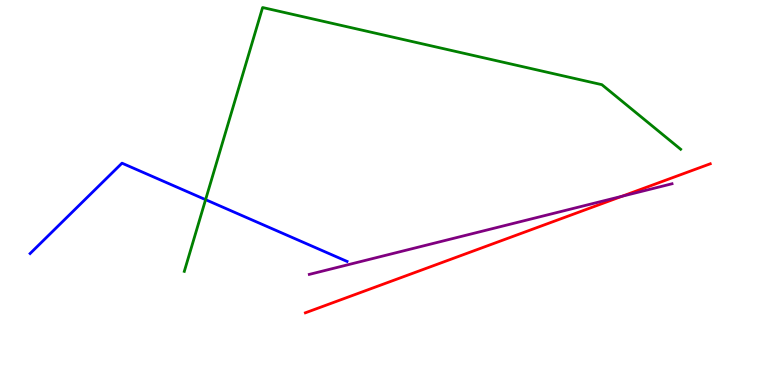[{'lines': ['blue', 'red'], 'intersections': []}, {'lines': ['green', 'red'], 'intersections': []}, {'lines': ['purple', 'red'], 'intersections': [{'x': 8.03, 'y': 4.9}]}, {'lines': ['blue', 'green'], 'intersections': [{'x': 2.65, 'y': 4.81}]}, {'lines': ['blue', 'purple'], 'intersections': []}, {'lines': ['green', 'purple'], 'intersections': []}]